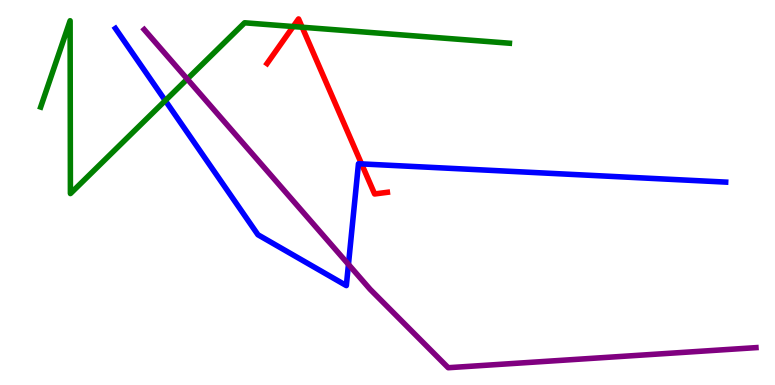[{'lines': ['blue', 'red'], 'intersections': [{'x': 4.67, 'y': 5.74}]}, {'lines': ['green', 'red'], 'intersections': [{'x': 3.78, 'y': 9.31}, {'x': 3.9, 'y': 9.29}]}, {'lines': ['purple', 'red'], 'intersections': []}, {'lines': ['blue', 'green'], 'intersections': [{'x': 2.13, 'y': 7.39}]}, {'lines': ['blue', 'purple'], 'intersections': [{'x': 4.5, 'y': 3.13}]}, {'lines': ['green', 'purple'], 'intersections': [{'x': 2.42, 'y': 7.95}]}]